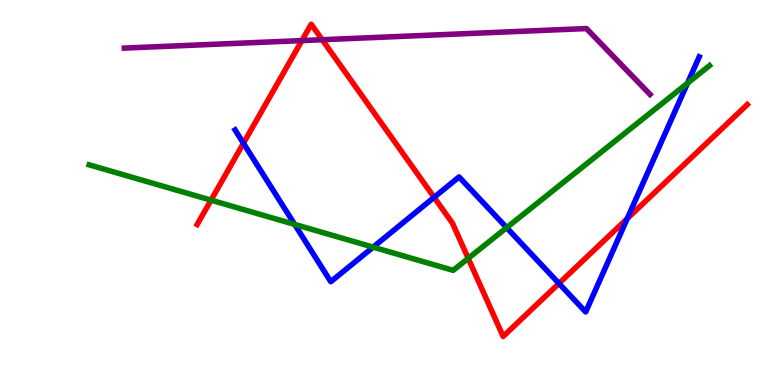[{'lines': ['blue', 'red'], 'intersections': [{'x': 3.14, 'y': 6.28}, {'x': 5.6, 'y': 4.87}, {'x': 7.21, 'y': 2.64}, {'x': 8.09, 'y': 4.32}]}, {'lines': ['green', 'red'], 'intersections': [{'x': 2.72, 'y': 4.8}, {'x': 6.04, 'y': 3.29}]}, {'lines': ['purple', 'red'], 'intersections': [{'x': 3.9, 'y': 8.95}, {'x': 4.16, 'y': 8.97}]}, {'lines': ['blue', 'green'], 'intersections': [{'x': 3.8, 'y': 4.17}, {'x': 4.81, 'y': 3.58}, {'x': 6.54, 'y': 4.09}, {'x': 8.87, 'y': 7.84}]}, {'lines': ['blue', 'purple'], 'intersections': []}, {'lines': ['green', 'purple'], 'intersections': []}]